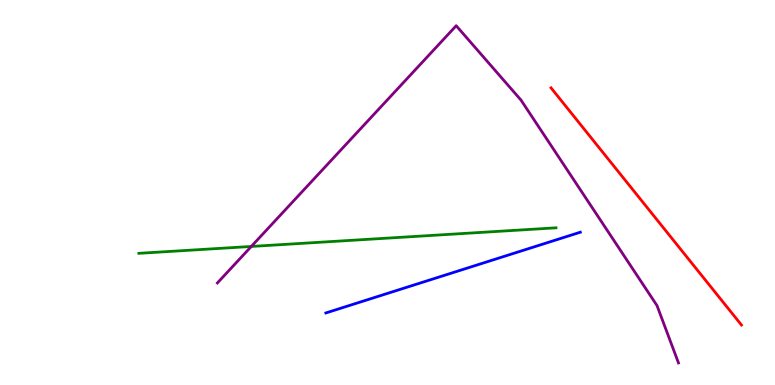[{'lines': ['blue', 'red'], 'intersections': []}, {'lines': ['green', 'red'], 'intersections': []}, {'lines': ['purple', 'red'], 'intersections': []}, {'lines': ['blue', 'green'], 'intersections': []}, {'lines': ['blue', 'purple'], 'intersections': []}, {'lines': ['green', 'purple'], 'intersections': [{'x': 3.24, 'y': 3.6}]}]